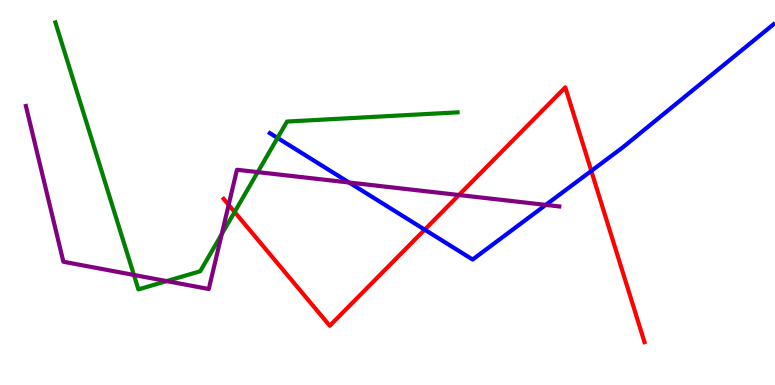[{'lines': ['blue', 'red'], 'intersections': [{'x': 5.48, 'y': 4.03}, {'x': 7.63, 'y': 5.56}]}, {'lines': ['green', 'red'], 'intersections': [{'x': 3.03, 'y': 4.49}]}, {'lines': ['purple', 'red'], 'intersections': [{'x': 2.95, 'y': 4.68}, {'x': 5.92, 'y': 4.93}]}, {'lines': ['blue', 'green'], 'intersections': [{'x': 3.58, 'y': 6.42}]}, {'lines': ['blue', 'purple'], 'intersections': [{'x': 4.5, 'y': 5.26}, {'x': 7.04, 'y': 4.68}]}, {'lines': ['green', 'purple'], 'intersections': [{'x': 1.73, 'y': 2.86}, {'x': 2.15, 'y': 2.7}, {'x': 2.86, 'y': 3.92}, {'x': 3.33, 'y': 5.53}]}]